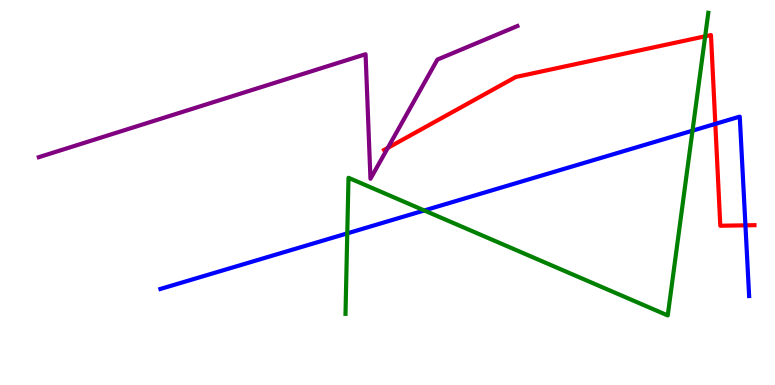[{'lines': ['blue', 'red'], 'intersections': [{'x': 9.23, 'y': 6.78}, {'x': 9.62, 'y': 4.15}]}, {'lines': ['green', 'red'], 'intersections': [{'x': 9.1, 'y': 9.06}]}, {'lines': ['purple', 'red'], 'intersections': [{'x': 5.0, 'y': 6.16}]}, {'lines': ['blue', 'green'], 'intersections': [{'x': 4.48, 'y': 3.94}, {'x': 5.47, 'y': 4.53}, {'x': 8.94, 'y': 6.61}]}, {'lines': ['blue', 'purple'], 'intersections': []}, {'lines': ['green', 'purple'], 'intersections': []}]